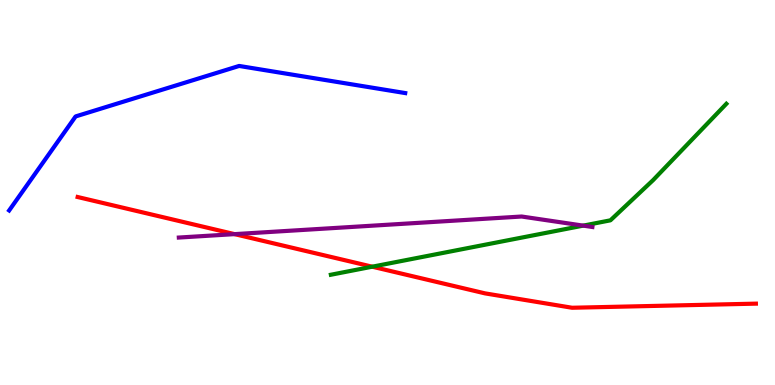[{'lines': ['blue', 'red'], 'intersections': []}, {'lines': ['green', 'red'], 'intersections': [{'x': 4.8, 'y': 3.07}]}, {'lines': ['purple', 'red'], 'intersections': [{'x': 3.03, 'y': 3.92}]}, {'lines': ['blue', 'green'], 'intersections': []}, {'lines': ['blue', 'purple'], 'intersections': []}, {'lines': ['green', 'purple'], 'intersections': [{'x': 7.53, 'y': 4.14}]}]